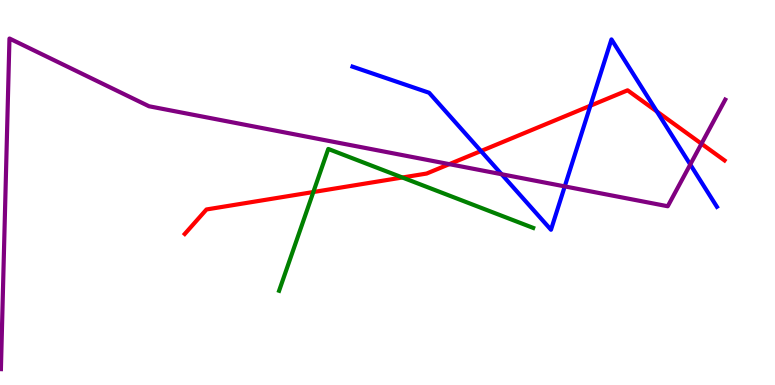[{'lines': ['blue', 'red'], 'intersections': [{'x': 6.21, 'y': 6.08}, {'x': 7.62, 'y': 7.25}, {'x': 8.48, 'y': 7.1}]}, {'lines': ['green', 'red'], 'intersections': [{'x': 4.04, 'y': 5.01}, {'x': 5.19, 'y': 5.39}]}, {'lines': ['purple', 'red'], 'intersections': [{'x': 5.8, 'y': 5.74}, {'x': 9.05, 'y': 6.27}]}, {'lines': ['blue', 'green'], 'intersections': []}, {'lines': ['blue', 'purple'], 'intersections': [{'x': 6.47, 'y': 5.47}, {'x': 7.29, 'y': 5.16}, {'x': 8.91, 'y': 5.73}]}, {'lines': ['green', 'purple'], 'intersections': []}]